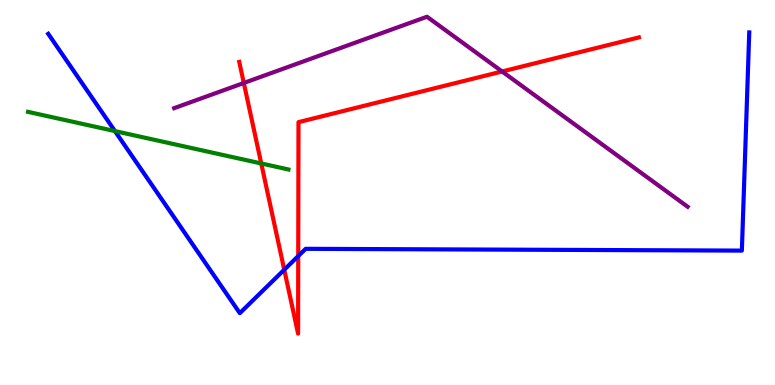[{'lines': ['blue', 'red'], 'intersections': [{'x': 3.67, 'y': 2.99}, {'x': 3.85, 'y': 3.35}]}, {'lines': ['green', 'red'], 'intersections': [{'x': 3.37, 'y': 5.75}]}, {'lines': ['purple', 'red'], 'intersections': [{'x': 3.15, 'y': 7.84}, {'x': 6.48, 'y': 8.14}]}, {'lines': ['blue', 'green'], 'intersections': [{'x': 1.48, 'y': 6.59}]}, {'lines': ['blue', 'purple'], 'intersections': []}, {'lines': ['green', 'purple'], 'intersections': []}]